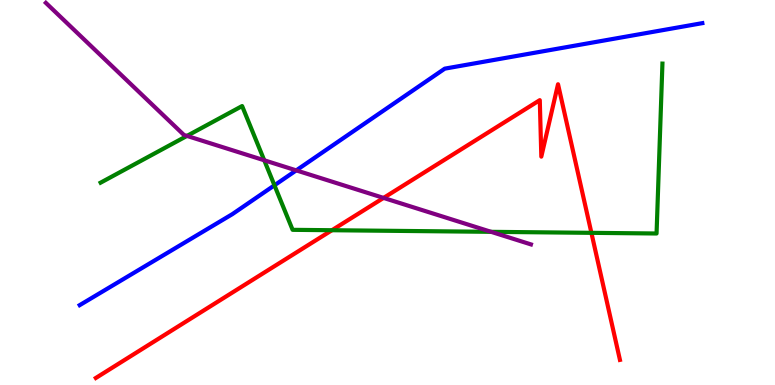[{'lines': ['blue', 'red'], 'intersections': []}, {'lines': ['green', 'red'], 'intersections': [{'x': 4.28, 'y': 4.02}, {'x': 7.63, 'y': 3.95}]}, {'lines': ['purple', 'red'], 'intersections': [{'x': 4.95, 'y': 4.86}]}, {'lines': ['blue', 'green'], 'intersections': [{'x': 3.54, 'y': 5.19}]}, {'lines': ['blue', 'purple'], 'intersections': [{'x': 3.82, 'y': 5.57}]}, {'lines': ['green', 'purple'], 'intersections': [{'x': 2.41, 'y': 6.47}, {'x': 3.41, 'y': 5.84}, {'x': 6.34, 'y': 3.98}]}]